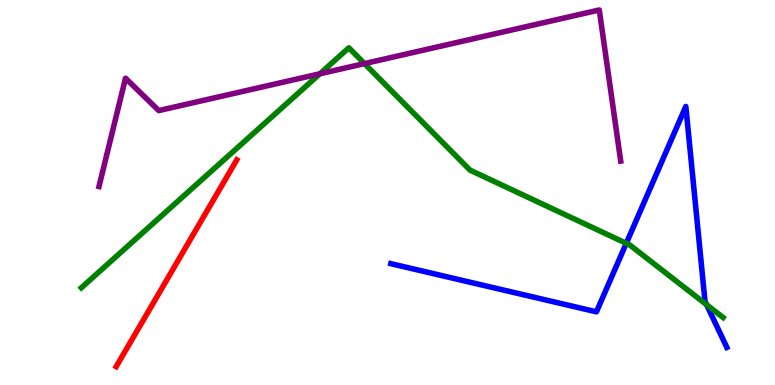[{'lines': ['blue', 'red'], 'intersections': []}, {'lines': ['green', 'red'], 'intersections': []}, {'lines': ['purple', 'red'], 'intersections': []}, {'lines': ['blue', 'green'], 'intersections': [{'x': 8.08, 'y': 3.68}, {'x': 9.12, 'y': 2.09}]}, {'lines': ['blue', 'purple'], 'intersections': []}, {'lines': ['green', 'purple'], 'intersections': [{'x': 4.13, 'y': 8.08}, {'x': 4.7, 'y': 8.35}]}]